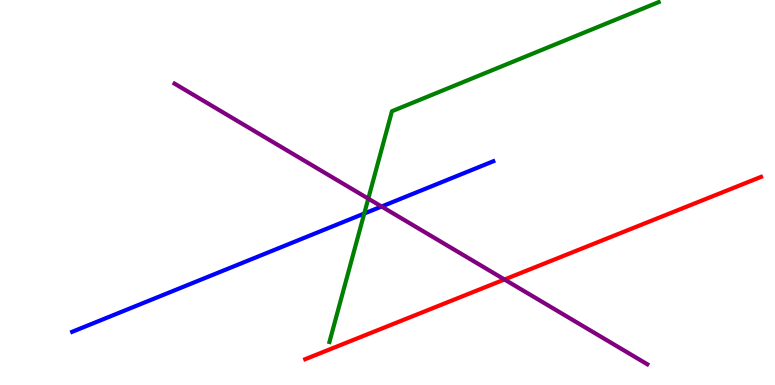[{'lines': ['blue', 'red'], 'intersections': []}, {'lines': ['green', 'red'], 'intersections': []}, {'lines': ['purple', 'red'], 'intersections': [{'x': 6.51, 'y': 2.74}]}, {'lines': ['blue', 'green'], 'intersections': [{'x': 4.7, 'y': 4.45}]}, {'lines': ['blue', 'purple'], 'intersections': [{'x': 4.92, 'y': 4.64}]}, {'lines': ['green', 'purple'], 'intersections': [{'x': 4.75, 'y': 4.84}]}]